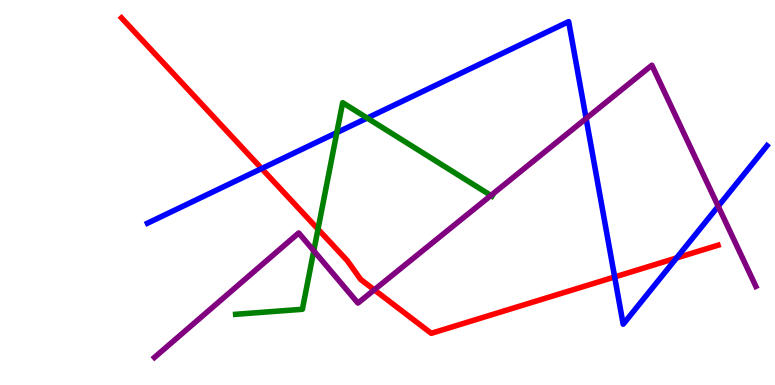[{'lines': ['blue', 'red'], 'intersections': [{'x': 3.38, 'y': 5.62}, {'x': 7.93, 'y': 2.81}, {'x': 8.73, 'y': 3.3}]}, {'lines': ['green', 'red'], 'intersections': [{'x': 4.1, 'y': 4.05}]}, {'lines': ['purple', 'red'], 'intersections': [{'x': 4.83, 'y': 2.47}]}, {'lines': ['blue', 'green'], 'intersections': [{'x': 4.35, 'y': 6.56}, {'x': 4.74, 'y': 6.93}]}, {'lines': ['blue', 'purple'], 'intersections': [{'x': 7.56, 'y': 6.92}, {'x': 9.27, 'y': 4.64}]}, {'lines': ['green', 'purple'], 'intersections': [{'x': 4.05, 'y': 3.49}, {'x': 6.33, 'y': 4.92}]}]